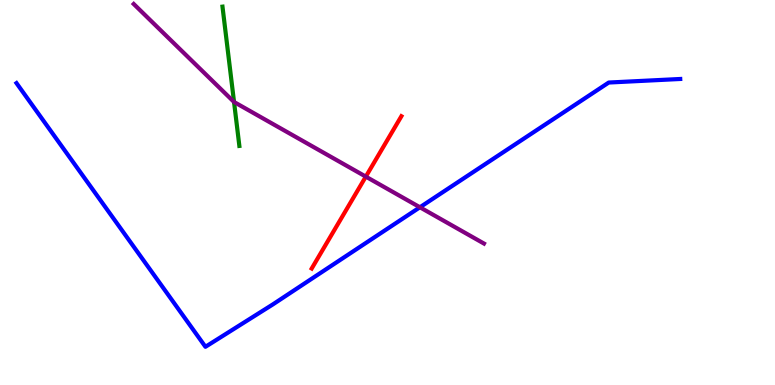[{'lines': ['blue', 'red'], 'intersections': []}, {'lines': ['green', 'red'], 'intersections': []}, {'lines': ['purple', 'red'], 'intersections': [{'x': 4.72, 'y': 5.41}]}, {'lines': ['blue', 'green'], 'intersections': []}, {'lines': ['blue', 'purple'], 'intersections': [{'x': 5.42, 'y': 4.62}]}, {'lines': ['green', 'purple'], 'intersections': [{'x': 3.02, 'y': 7.35}]}]